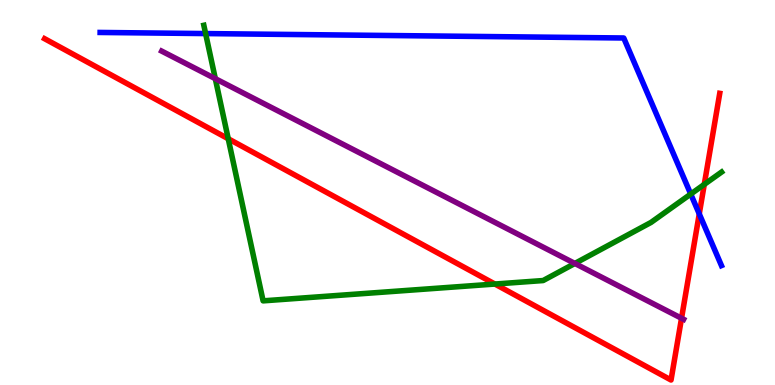[{'lines': ['blue', 'red'], 'intersections': [{'x': 9.02, 'y': 4.44}]}, {'lines': ['green', 'red'], 'intersections': [{'x': 2.94, 'y': 6.4}, {'x': 6.39, 'y': 2.62}, {'x': 9.09, 'y': 5.21}]}, {'lines': ['purple', 'red'], 'intersections': [{'x': 8.79, 'y': 1.73}]}, {'lines': ['blue', 'green'], 'intersections': [{'x': 2.65, 'y': 9.13}, {'x': 8.91, 'y': 4.96}]}, {'lines': ['blue', 'purple'], 'intersections': []}, {'lines': ['green', 'purple'], 'intersections': [{'x': 2.78, 'y': 7.96}, {'x': 7.42, 'y': 3.16}]}]